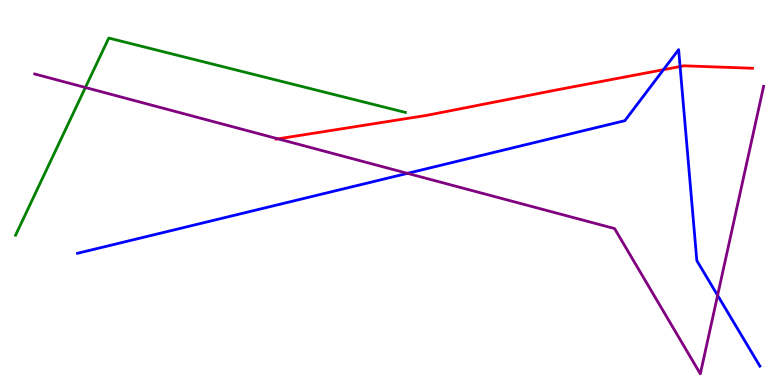[{'lines': ['blue', 'red'], 'intersections': [{'x': 8.56, 'y': 8.19}, {'x': 8.78, 'y': 8.27}]}, {'lines': ['green', 'red'], 'intersections': []}, {'lines': ['purple', 'red'], 'intersections': [{'x': 3.59, 'y': 6.39}]}, {'lines': ['blue', 'green'], 'intersections': []}, {'lines': ['blue', 'purple'], 'intersections': [{'x': 5.26, 'y': 5.5}, {'x': 9.26, 'y': 2.33}]}, {'lines': ['green', 'purple'], 'intersections': [{'x': 1.1, 'y': 7.73}]}]